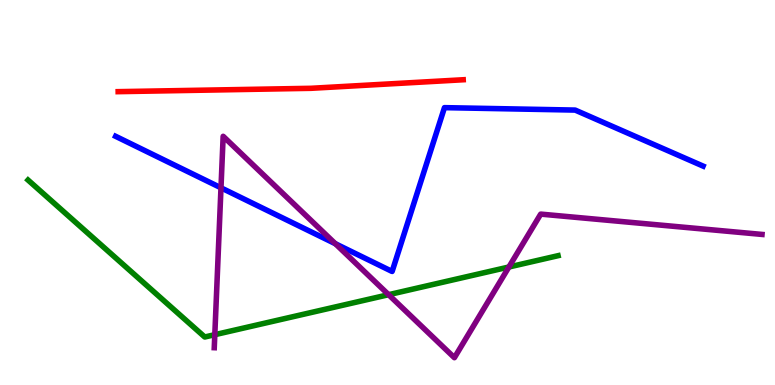[{'lines': ['blue', 'red'], 'intersections': []}, {'lines': ['green', 'red'], 'intersections': []}, {'lines': ['purple', 'red'], 'intersections': []}, {'lines': ['blue', 'green'], 'intersections': []}, {'lines': ['blue', 'purple'], 'intersections': [{'x': 2.85, 'y': 5.12}, {'x': 4.33, 'y': 3.67}]}, {'lines': ['green', 'purple'], 'intersections': [{'x': 2.77, 'y': 1.31}, {'x': 5.01, 'y': 2.35}, {'x': 6.57, 'y': 3.06}]}]